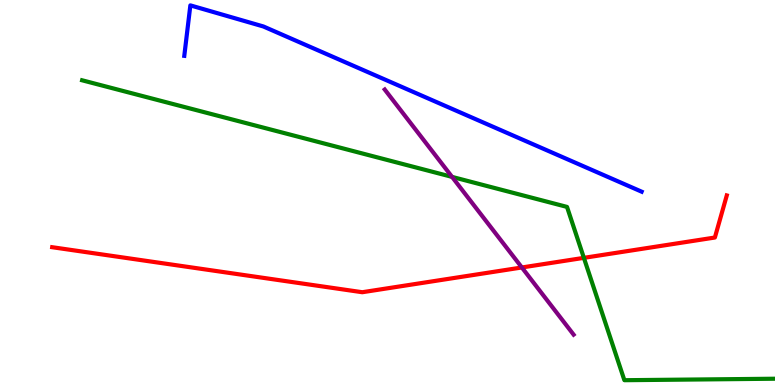[{'lines': ['blue', 'red'], 'intersections': []}, {'lines': ['green', 'red'], 'intersections': [{'x': 7.53, 'y': 3.3}]}, {'lines': ['purple', 'red'], 'intersections': [{'x': 6.73, 'y': 3.05}]}, {'lines': ['blue', 'green'], 'intersections': []}, {'lines': ['blue', 'purple'], 'intersections': []}, {'lines': ['green', 'purple'], 'intersections': [{'x': 5.83, 'y': 5.41}]}]